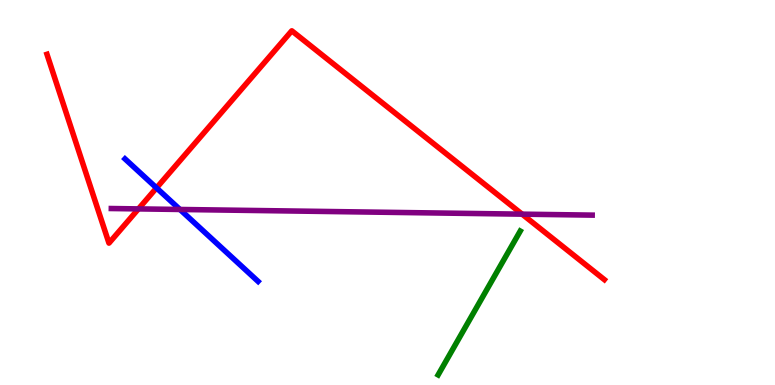[{'lines': ['blue', 'red'], 'intersections': [{'x': 2.02, 'y': 5.12}]}, {'lines': ['green', 'red'], 'intersections': []}, {'lines': ['purple', 'red'], 'intersections': [{'x': 1.79, 'y': 4.57}, {'x': 6.74, 'y': 4.44}]}, {'lines': ['blue', 'green'], 'intersections': []}, {'lines': ['blue', 'purple'], 'intersections': [{'x': 2.32, 'y': 4.56}]}, {'lines': ['green', 'purple'], 'intersections': []}]